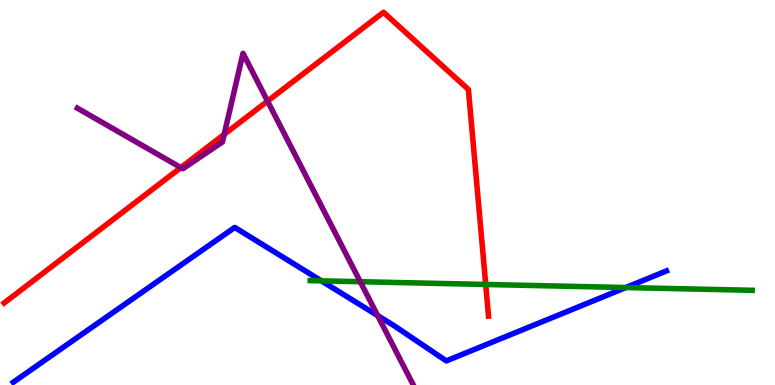[{'lines': ['blue', 'red'], 'intersections': []}, {'lines': ['green', 'red'], 'intersections': [{'x': 6.27, 'y': 2.61}]}, {'lines': ['purple', 'red'], 'intersections': [{'x': 2.33, 'y': 5.65}, {'x': 2.89, 'y': 6.51}, {'x': 3.45, 'y': 7.37}]}, {'lines': ['blue', 'green'], 'intersections': [{'x': 4.15, 'y': 2.7}, {'x': 8.08, 'y': 2.53}]}, {'lines': ['blue', 'purple'], 'intersections': [{'x': 4.87, 'y': 1.8}]}, {'lines': ['green', 'purple'], 'intersections': [{'x': 4.65, 'y': 2.68}]}]